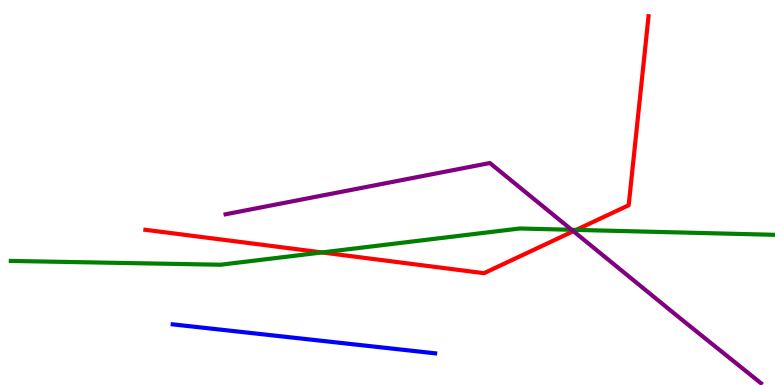[{'lines': ['blue', 'red'], 'intersections': []}, {'lines': ['green', 'red'], 'intersections': [{'x': 4.16, 'y': 3.44}, {'x': 7.43, 'y': 4.03}]}, {'lines': ['purple', 'red'], 'intersections': [{'x': 7.4, 'y': 3.99}]}, {'lines': ['blue', 'green'], 'intersections': []}, {'lines': ['blue', 'purple'], 'intersections': []}, {'lines': ['green', 'purple'], 'intersections': [{'x': 7.38, 'y': 4.03}]}]